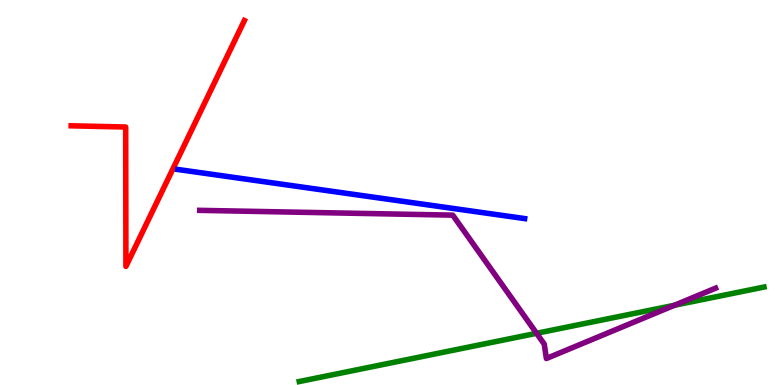[{'lines': ['blue', 'red'], 'intersections': []}, {'lines': ['green', 'red'], 'intersections': []}, {'lines': ['purple', 'red'], 'intersections': []}, {'lines': ['blue', 'green'], 'intersections': []}, {'lines': ['blue', 'purple'], 'intersections': []}, {'lines': ['green', 'purple'], 'intersections': [{'x': 6.92, 'y': 1.34}, {'x': 8.7, 'y': 2.07}]}]